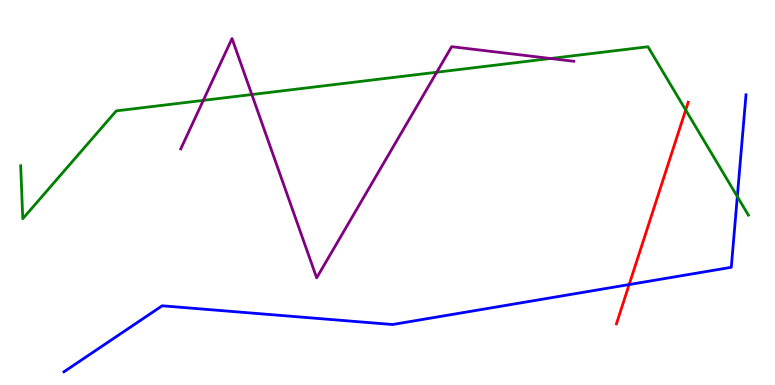[{'lines': ['blue', 'red'], 'intersections': [{'x': 8.12, 'y': 2.61}]}, {'lines': ['green', 'red'], 'intersections': [{'x': 8.85, 'y': 7.14}]}, {'lines': ['purple', 'red'], 'intersections': []}, {'lines': ['blue', 'green'], 'intersections': [{'x': 9.51, 'y': 4.89}]}, {'lines': ['blue', 'purple'], 'intersections': []}, {'lines': ['green', 'purple'], 'intersections': [{'x': 2.62, 'y': 7.39}, {'x': 3.25, 'y': 7.54}, {'x': 5.64, 'y': 8.12}, {'x': 7.1, 'y': 8.48}]}]